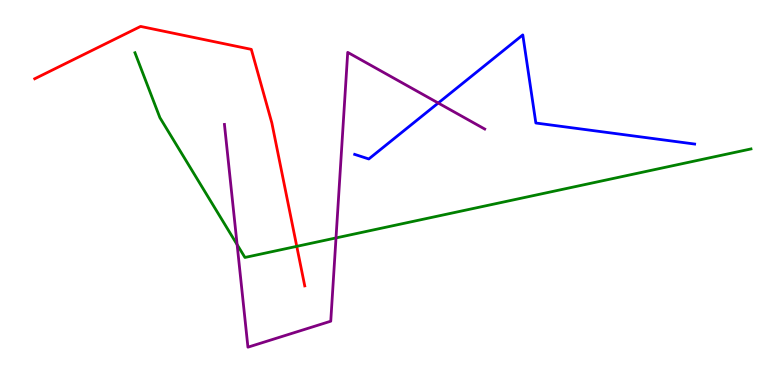[{'lines': ['blue', 'red'], 'intersections': []}, {'lines': ['green', 'red'], 'intersections': [{'x': 3.83, 'y': 3.6}]}, {'lines': ['purple', 'red'], 'intersections': []}, {'lines': ['blue', 'green'], 'intersections': []}, {'lines': ['blue', 'purple'], 'intersections': [{'x': 5.65, 'y': 7.32}]}, {'lines': ['green', 'purple'], 'intersections': [{'x': 3.06, 'y': 3.65}, {'x': 4.34, 'y': 3.82}]}]